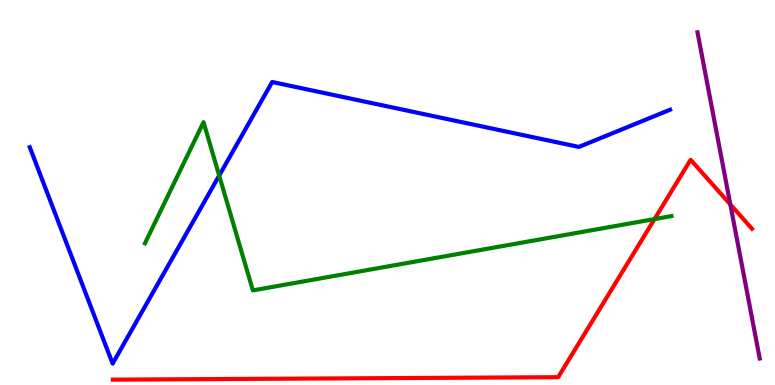[{'lines': ['blue', 'red'], 'intersections': []}, {'lines': ['green', 'red'], 'intersections': [{'x': 8.45, 'y': 4.31}]}, {'lines': ['purple', 'red'], 'intersections': [{'x': 9.42, 'y': 4.69}]}, {'lines': ['blue', 'green'], 'intersections': [{'x': 2.83, 'y': 5.44}]}, {'lines': ['blue', 'purple'], 'intersections': []}, {'lines': ['green', 'purple'], 'intersections': []}]